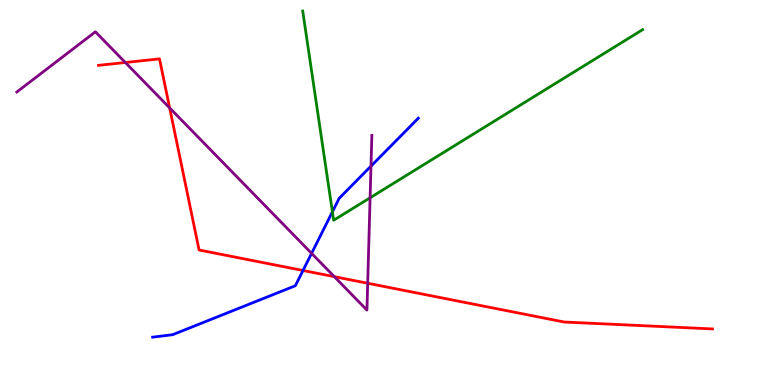[{'lines': ['blue', 'red'], 'intersections': [{'x': 3.91, 'y': 2.97}]}, {'lines': ['green', 'red'], 'intersections': []}, {'lines': ['purple', 'red'], 'intersections': [{'x': 1.62, 'y': 8.38}, {'x': 2.19, 'y': 7.2}, {'x': 4.31, 'y': 2.81}, {'x': 4.74, 'y': 2.64}]}, {'lines': ['blue', 'green'], 'intersections': [{'x': 4.29, 'y': 4.5}]}, {'lines': ['blue', 'purple'], 'intersections': [{'x': 4.02, 'y': 3.42}, {'x': 4.79, 'y': 5.69}]}, {'lines': ['green', 'purple'], 'intersections': [{'x': 4.78, 'y': 4.86}]}]